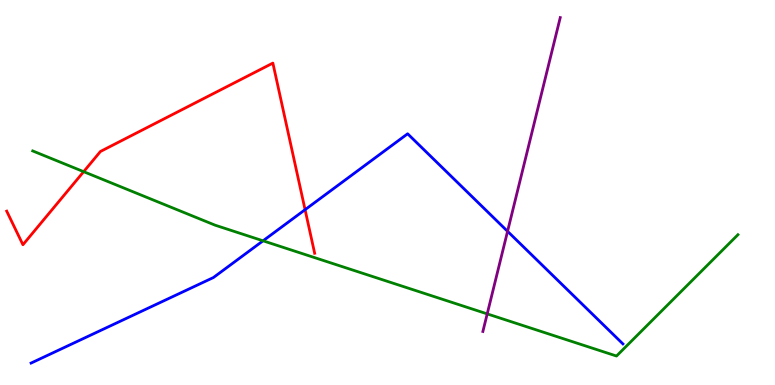[{'lines': ['blue', 'red'], 'intersections': [{'x': 3.94, 'y': 4.55}]}, {'lines': ['green', 'red'], 'intersections': [{'x': 1.08, 'y': 5.54}]}, {'lines': ['purple', 'red'], 'intersections': []}, {'lines': ['blue', 'green'], 'intersections': [{'x': 3.39, 'y': 3.75}]}, {'lines': ['blue', 'purple'], 'intersections': [{'x': 6.55, 'y': 3.99}]}, {'lines': ['green', 'purple'], 'intersections': [{'x': 6.29, 'y': 1.85}]}]